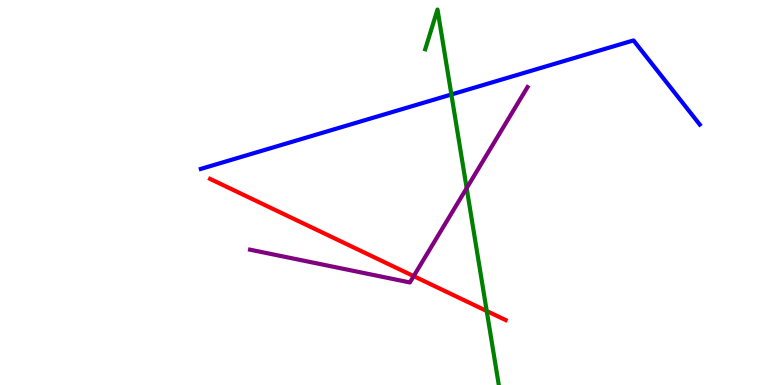[{'lines': ['blue', 'red'], 'intersections': []}, {'lines': ['green', 'red'], 'intersections': [{'x': 6.28, 'y': 1.92}]}, {'lines': ['purple', 'red'], 'intersections': [{'x': 5.34, 'y': 2.83}]}, {'lines': ['blue', 'green'], 'intersections': [{'x': 5.82, 'y': 7.55}]}, {'lines': ['blue', 'purple'], 'intersections': []}, {'lines': ['green', 'purple'], 'intersections': [{'x': 6.02, 'y': 5.11}]}]